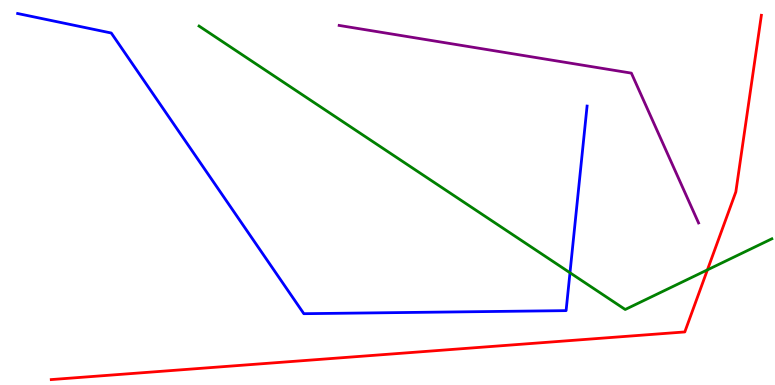[{'lines': ['blue', 'red'], 'intersections': []}, {'lines': ['green', 'red'], 'intersections': [{'x': 9.13, 'y': 2.99}]}, {'lines': ['purple', 'red'], 'intersections': []}, {'lines': ['blue', 'green'], 'intersections': [{'x': 7.35, 'y': 2.92}]}, {'lines': ['blue', 'purple'], 'intersections': []}, {'lines': ['green', 'purple'], 'intersections': []}]